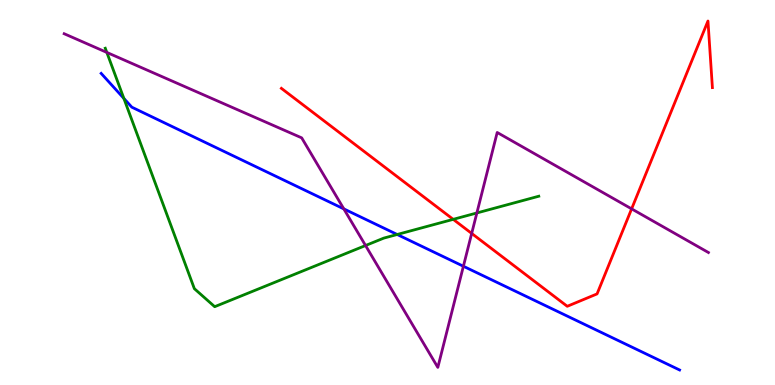[{'lines': ['blue', 'red'], 'intersections': []}, {'lines': ['green', 'red'], 'intersections': [{'x': 5.85, 'y': 4.3}]}, {'lines': ['purple', 'red'], 'intersections': [{'x': 6.09, 'y': 3.94}, {'x': 8.15, 'y': 4.57}]}, {'lines': ['blue', 'green'], 'intersections': [{'x': 1.6, 'y': 7.44}, {'x': 5.13, 'y': 3.91}]}, {'lines': ['blue', 'purple'], 'intersections': [{'x': 4.44, 'y': 4.57}, {'x': 5.98, 'y': 3.08}]}, {'lines': ['green', 'purple'], 'intersections': [{'x': 1.38, 'y': 8.64}, {'x': 4.72, 'y': 3.62}, {'x': 6.15, 'y': 4.47}]}]